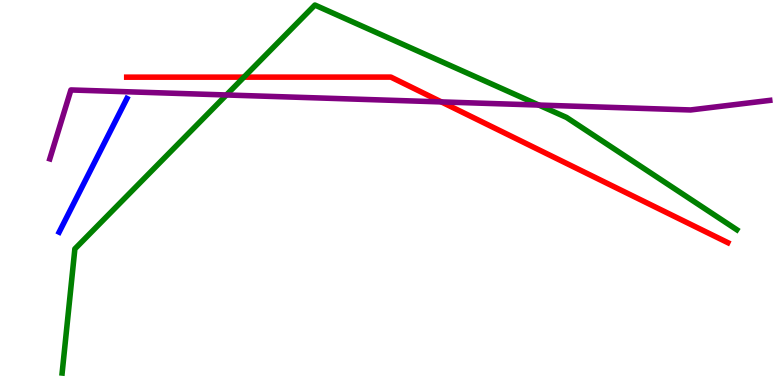[{'lines': ['blue', 'red'], 'intersections': []}, {'lines': ['green', 'red'], 'intersections': [{'x': 3.15, 'y': 8.0}]}, {'lines': ['purple', 'red'], 'intersections': [{'x': 5.7, 'y': 7.35}]}, {'lines': ['blue', 'green'], 'intersections': []}, {'lines': ['blue', 'purple'], 'intersections': []}, {'lines': ['green', 'purple'], 'intersections': [{'x': 2.92, 'y': 7.53}, {'x': 6.95, 'y': 7.27}]}]